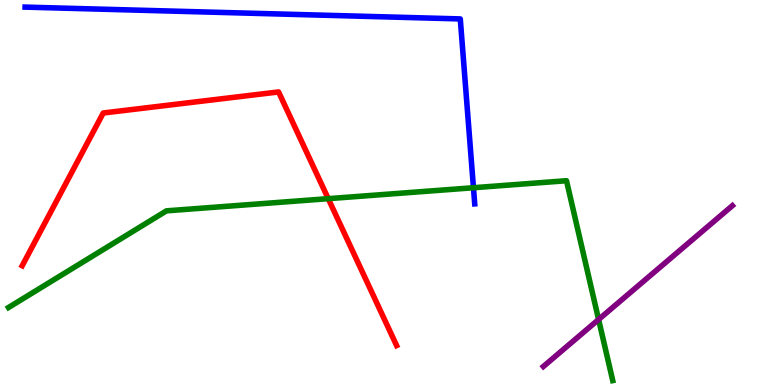[{'lines': ['blue', 'red'], 'intersections': []}, {'lines': ['green', 'red'], 'intersections': [{'x': 4.24, 'y': 4.84}]}, {'lines': ['purple', 'red'], 'intersections': []}, {'lines': ['blue', 'green'], 'intersections': [{'x': 6.11, 'y': 5.12}]}, {'lines': ['blue', 'purple'], 'intersections': []}, {'lines': ['green', 'purple'], 'intersections': [{'x': 7.72, 'y': 1.7}]}]